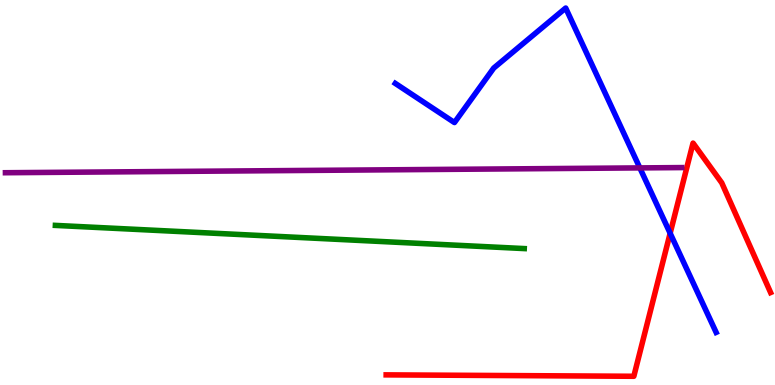[{'lines': ['blue', 'red'], 'intersections': [{'x': 8.65, 'y': 3.94}]}, {'lines': ['green', 'red'], 'intersections': []}, {'lines': ['purple', 'red'], 'intersections': []}, {'lines': ['blue', 'green'], 'intersections': []}, {'lines': ['blue', 'purple'], 'intersections': [{'x': 8.26, 'y': 5.64}]}, {'lines': ['green', 'purple'], 'intersections': []}]